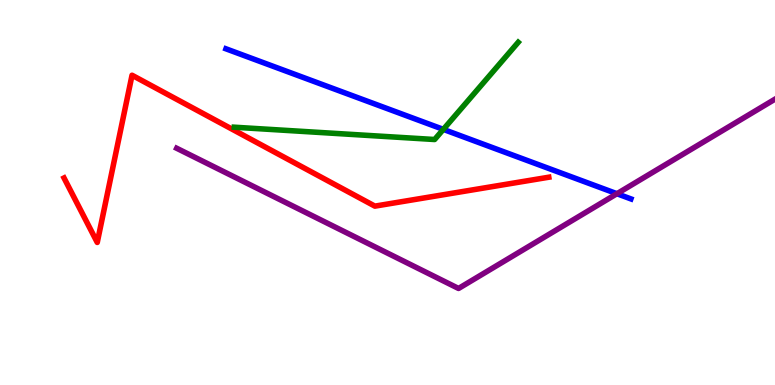[{'lines': ['blue', 'red'], 'intersections': []}, {'lines': ['green', 'red'], 'intersections': []}, {'lines': ['purple', 'red'], 'intersections': []}, {'lines': ['blue', 'green'], 'intersections': [{'x': 5.72, 'y': 6.64}]}, {'lines': ['blue', 'purple'], 'intersections': [{'x': 7.96, 'y': 4.97}]}, {'lines': ['green', 'purple'], 'intersections': []}]